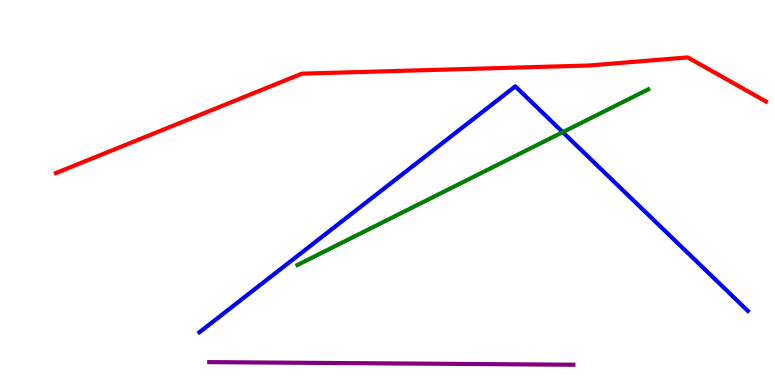[{'lines': ['blue', 'red'], 'intersections': []}, {'lines': ['green', 'red'], 'intersections': []}, {'lines': ['purple', 'red'], 'intersections': []}, {'lines': ['blue', 'green'], 'intersections': [{'x': 7.26, 'y': 6.57}]}, {'lines': ['blue', 'purple'], 'intersections': []}, {'lines': ['green', 'purple'], 'intersections': []}]